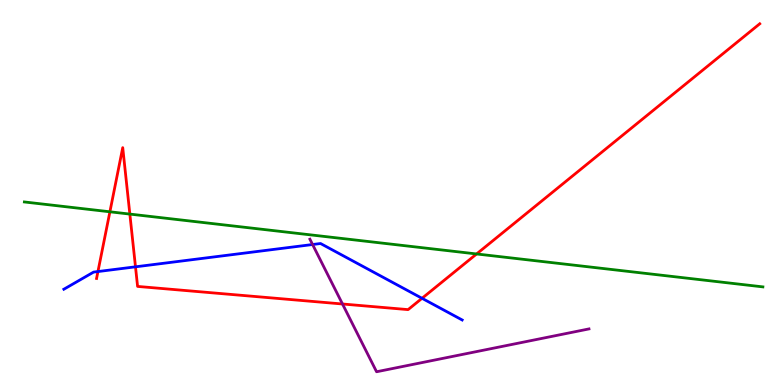[{'lines': ['blue', 'red'], 'intersections': [{'x': 1.26, 'y': 2.95}, {'x': 1.75, 'y': 3.07}, {'x': 5.45, 'y': 2.25}]}, {'lines': ['green', 'red'], 'intersections': [{'x': 1.42, 'y': 4.5}, {'x': 1.68, 'y': 4.44}, {'x': 6.15, 'y': 3.4}]}, {'lines': ['purple', 'red'], 'intersections': [{'x': 4.42, 'y': 2.1}]}, {'lines': ['blue', 'green'], 'intersections': []}, {'lines': ['blue', 'purple'], 'intersections': [{'x': 4.03, 'y': 3.65}]}, {'lines': ['green', 'purple'], 'intersections': []}]